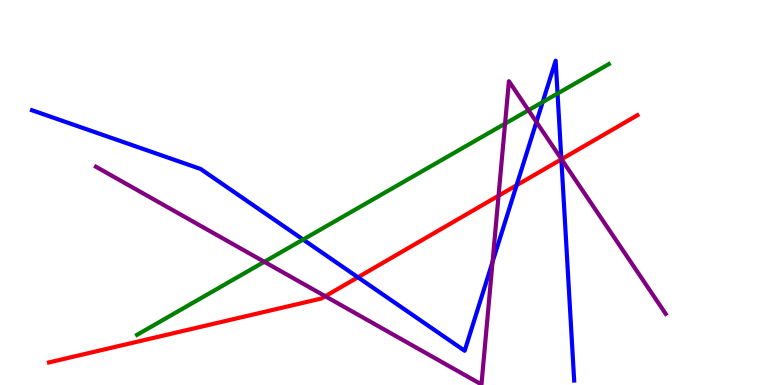[{'lines': ['blue', 'red'], 'intersections': [{'x': 4.62, 'y': 2.8}, {'x': 6.67, 'y': 5.19}, {'x': 7.24, 'y': 5.86}]}, {'lines': ['green', 'red'], 'intersections': []}, {'lines': ['purple', 'red'], 'intersections': [{'x': 4.2, 'y': 2.31}, {'x': 6.43, 'y': 4.92}, {'x': 7.25, 'y': 5.86}]}, {'lines': ['blue', 'green'], 'intersections': [{'x': 3.91, 'y': 3.78}, {'x': 7.0, 'y': 7.35}, {'x': 7.19, 'y': 7.57}]}, {'lines': ['blue', 'purple'], 'intersections': [{'x': 6.36, 'y': 3.2}, {'x': 6.92, 'y': 6.83}, {'x': 7.24, 'y': 5.87}]}, {'lines': ['green', 'purple'], 'intersections': [{'x': 3.41, 'y': 3.2}, {'x': 6.52, 'y': 6.79}, {'x': 6.82, 'y': 7.14}]}]